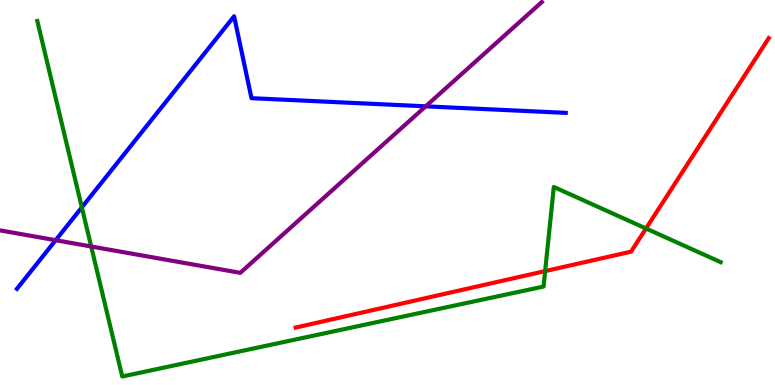[{'lines': ['blue', 'red'], 'intersections': []}, {'lines': ['green', 'red'], 'intersections': [{'x': 7.03, 'y': 2.96}, {'x': 8.34, 'y': 4.06}]}, {'lines': ['purple', 'red'], 'intersections': []}, {'lines': ['blue', 'green'], 'intersections': [{'x': 1.06, 'y': 4.61}]}, {'lines': ['blue', 'purple'], 'intersections': [{'x': 0.718, 'y': 3.76}, {'x': 5.49, 'y': 7.24}]}, {'lines': ['green', 'purple'], 'intersections': [{'x': 1.18, 'y': 3.6}]}]